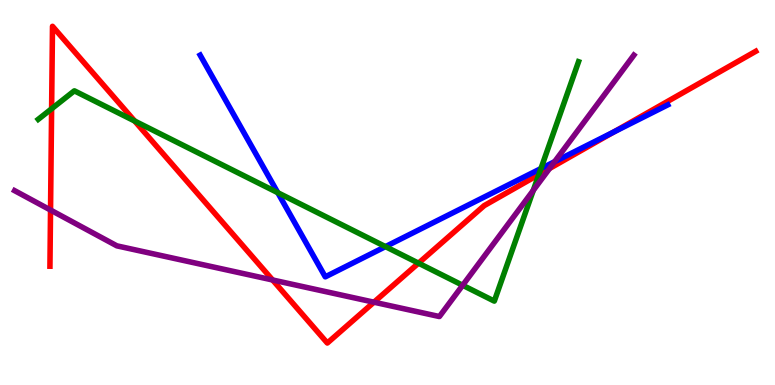[{'lines': ['blue', 'red'], 'intersections': [{'x': 7.92, 'y': 6.57}]}, {'lines': ['green', 'red'], 'intersections': [{'x': 0.666, 'y': 7.17}, {'x': 1.74, 'y': 6.86}, {'x': 5.4, 'y': 3.16}, {'x': 6.95, 'y': 5.47}]}, {'lines': ['purple', 'red'], 'intersections': [{'x': 0.652, 'y': 4.54}, {'x': 3.52, 'y': 2.73}, {'x': 4.83, 'y': 2.15}, {'x': 7.09, 'y': 5.62}]}, {'lines': ['blue', 'green'], 'intersections': [{'x': 3.58, 'y': 5.0}, {'x': 4.97, 'y': 3.59}, {'x': 6.98, 'y': 5.62}]}, {'lines': ['blue', 'purple'], 'intersections': [{'x': 7.16, 'y': 5.8}]}, {'lines': ['green', 'purple'], 'intersections': [{'x': 5.97, 'y': 2.59}, {'x': 6.88, 'y': 5.06}]}]